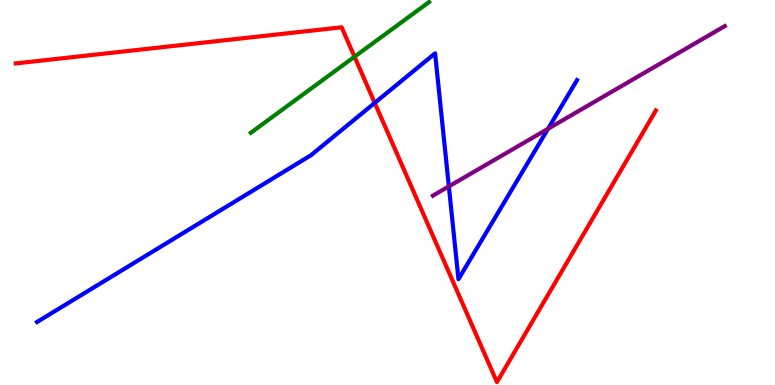[{'lines': ['blue', 'red'], 'intersections': [{'x': 4.84, 'y': 7.33}]}, {'lines': ['green', 'red'], 'intersections': [{'x': 4.57, 'y': 8.53}]}, {'lines': ['purple', 'red'], 'intersections': []}, {'lines': ['blue', 'green'], 'intersections': []}, {'lines': ['blue', 'purple'], 'intersections': [{'x': 5.79, 'y': 5.16}, {'x': 7.07, 'y': 6.66}]}, {'lines': ['green', 'purple'], 'intersections': []}]